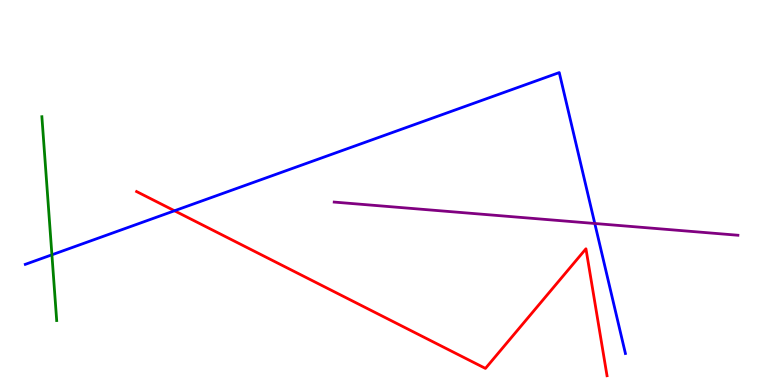[{'lines': ['blue', 'red'], 'intersections': [{'x': 2.25, 'y': 4.53}]}, {'lines': ['green', 'red'], 'intersections': []}, {'lines': ['purple', 'red'], 'intersections': []}, {'lines': ['blue', 'green'], 'intersections': [{'x': 0.67, 'y': 3.38}]}, {'lines': ['blue', 'purple'], 'intersections': [{'x': 7.67, 'y': 4.2}]}, {'lines': ['green', 'purple'], 'intersections': []}]